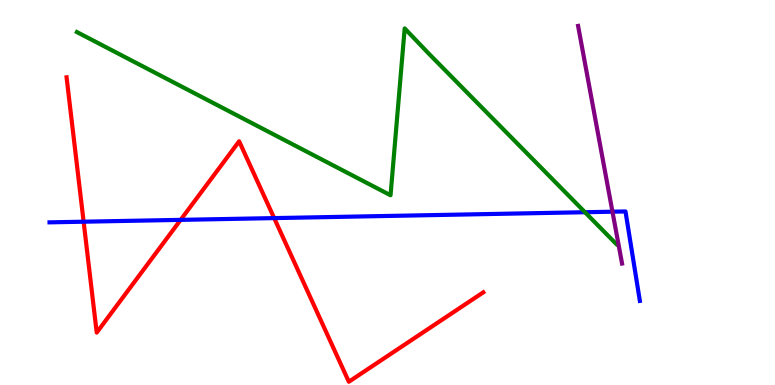[{'lines': ['blue', 'red'], 'intersections': [{'x': 1.08, 'y': 4.24}, {'x': 2.33, 'y': 4.29}, {'x': 3.54, 'y': 4.34}]}, {'lines': ['green', 'red'], 'intersections': []}, {'lines': ['purple', 'red'], 'intersections': []}, {'lines': ['blue', 'green'], 'intersections': [{'x': 7.55, 'y': 4.49}]}, {'lines': ['blue', 'purple'], 'intersections': [{'x': 7.9, 'y': 4.5}]}, {'lines': ['green', 'purple'], 'intersections': []}]